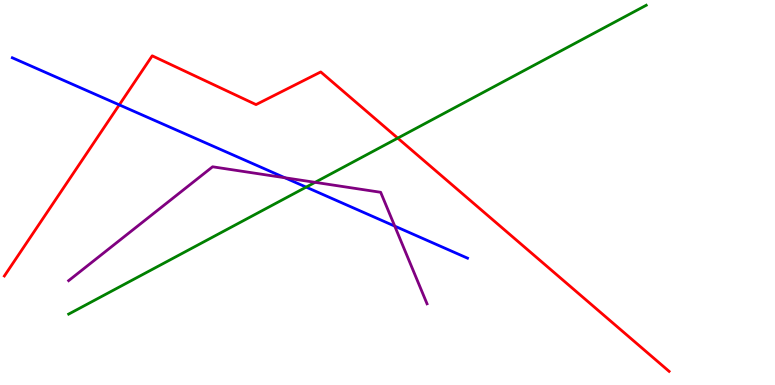[{'lines': ['blue', 'red'], 'intersections': [{'x': 1.54, 'y': 7.28}]}, {'lines': ['green', 'red'], 'intersections': [{'x': 5.13, 'y': 6.41}]}, {'lines': ['purple', 'red'], 'intersections': []}, {'lines': ['blue', 'green'], 'intersections': [{'x': 3.95, 'y': 5.14}]}, {'lines': ['blue', 'purple'], 'intersections': [{'x': 3.68, 'y': 5.38}, {'x': 5.09, 'y': 4.13}]}, {'lines': ['green', 'purple'], 'intersections': [{'x': 4.07, 'y': 5.26}]}]